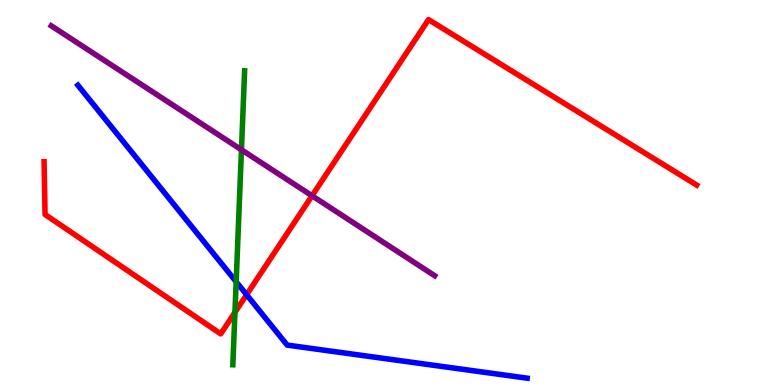[{'lines': ['blue', 'red'], 'intersections': [{'x': 3.18, 'y': 2.34}]}, {'lines': ['green', 'red'], 'intersections': [{'x': 3.03, 'y': 1.89}]}, {'lines': ['purple', 'red'], 'intersections': [{'x': 4.03, 'y': 4.91}]}, {'lines': ['blue', 'green'], 'intersections': [{'x': 3.05, 'y': 2.68}]}, {'lines': ['blue', 'purple'], 'intersections': []}, {'lines': ['green', 'purple'], 'intersections': [{'x': 3.12, 'y': 6.11}]}]